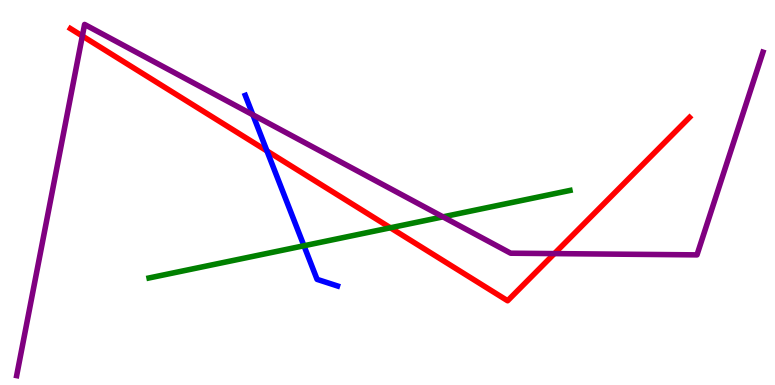[{'lines': ['blue', 'red'], 'intersections': [{'x': 3.44, 'y': 6.08}]}, {'lines': ['green', 'red'], 'intersections': [{'x': 5.04, 'y': 4.08}]}, {'lines': ['purple', 'red'], 'intersections': [{'x': 1.06, 'y': 9.06}, {'x': 7.15, 'y': 3.41}]}, {'lines': ['blue', 'green'], 'intersections': [{'x': 3.92, 'y': 3.62}]}, {'lines': ['blue', 'purple'], 'intersections': [{'x': 3.26, 'y': 7.02}]}, {'lines': ['green', 'purple'], 'intersections': [{'x': 5.72, 'y': 4.37}]}]